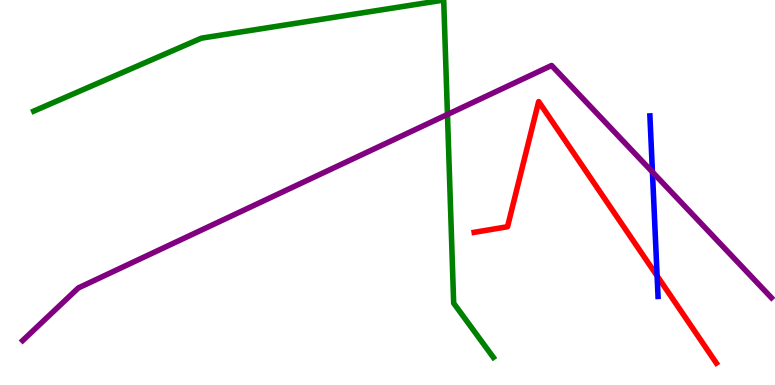[{'lines': ['blue', 'red'], 'intersections': [{'x': 8.48, 'y': 2.83}]}, {'lines': ['green', 'red'], 'intersections': []}, {'lines': ['purple', 'red'], 'intersections': []}, {'lines': ['blue', 'green'], 'intersections': []}, {'lines': ['blue', 'purple'], 'intersections': [{'x': 8.42, 'y': 5.53}]}, {'lines': ['green', 'purple'], 'intersections': [{'x': 5.77, 'y': 7.03}]}]